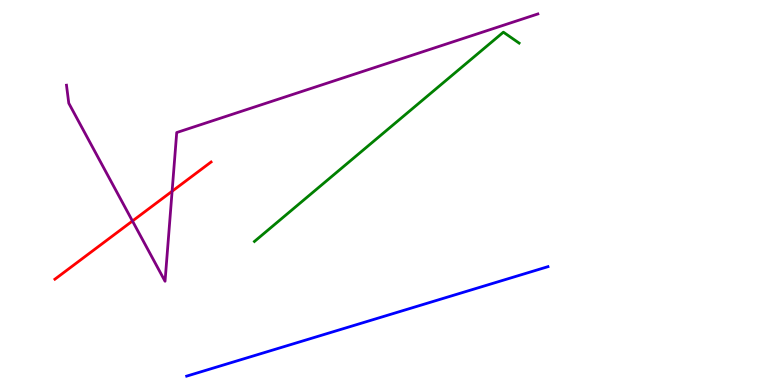[{'lines': ['blue', 'red'], 'intersections': []}, {'lines': ['green', 'red'], 'intersections': []}, {'lines': ['purple', 'red'], 'intersections': [{'x': 1.71, 'y': 4.26}, {'x': 2.22, 'y': 5.03}]}, {'lines': ['blue', 'green'], 'intersections': []}, {'lines': ['blue', 'purple'], 'intersections': []}, {'lines': ['green', 'purple'], 'intersections': []}]